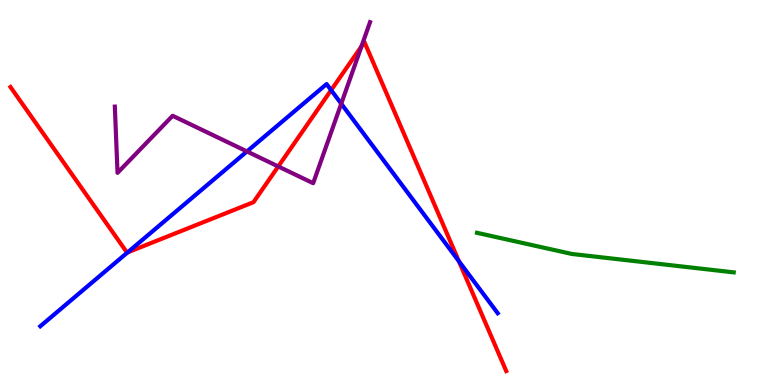[{'lines': ['blue', 'red'], 'intersections': [{'x': 1.65, 'y': 3.44}, {'x': 4.27, 'y': 7.66}, {'x': 5.92, 'y': 3.22}]}, {'lines': ['green', 'red'], 'intersections': []}, {'lines': ['purple', 'red'], 'intersections': [{'x': 3.59, 'y': 5.68}, {'x': 4.66, 'y': 8.8}]}, {'lines': ['blue', 'green'], 'intersections': []}, {'lines': ['blue', 'purple'], 'intersections': [{'x': 3.19, 'y': 6.07}, {'x': 4.4, 'y': 7.31}]}, {'lines': ['green', 'purple'], 'intersections': []}]